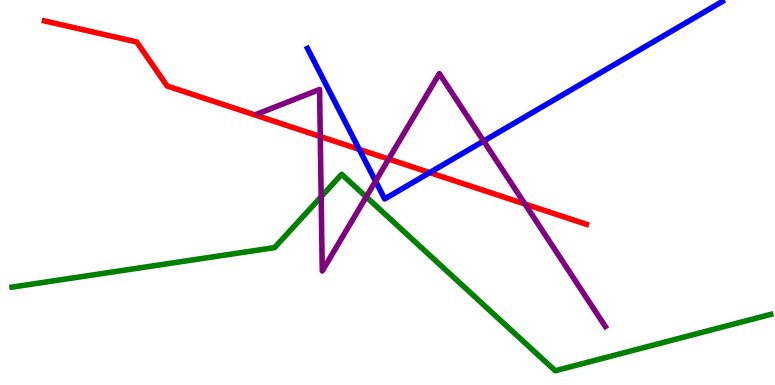[{'lines': ['blue', 'red'], 'intersections': [{'x': 4.64, 'y': 6.12}, {'x': 5.54, 'y': 5.52}]}, {'lines': ['green', 'red'], 'intersections': []}, {'lines': ['purple', 'red'], 'intersections': [{'x': 4.13, 'y': 6.45}, {'x': 5.01, 'y': 5.87}, {'x': 6.77, 'y': 4.7}]}, {'lines': ['blue', 'green'], 'intersections': []}, {'lines': ['blue', 'purple'], 'intersections': [{'x': 4.85, 'y': 5.29}, {'x': 6.24, 'y': 6.34}]}, {'lines': ['green', 'purple'], 'intersections': [{'x': 4.14, 'y': 4.89}, {'x': 4.73, 'y': 4.89}]}]